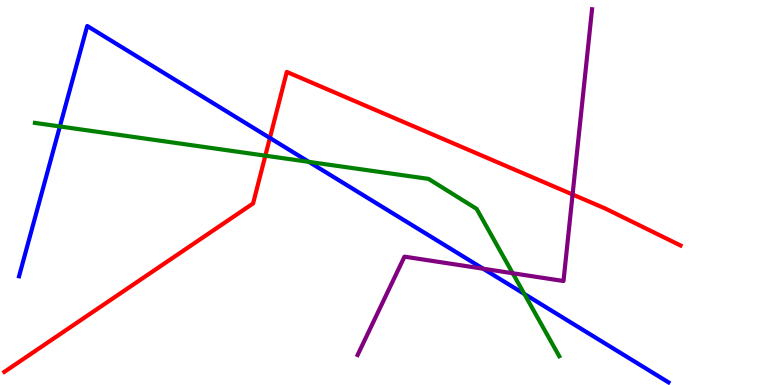[{'lines': ['blue', 'red'], 'intersections': [{'x': 3.48, 'y': 6.42}]}, {'lines': ['green', 'red'], 'intersections': [{'x': 3.42, 'y': 5.96}]}, {'lines': ['purple', 'red'], 'intersections': [{'x': 7.39, 'y': 4.95}]}, {'lines': ['blue', 'green'], 'intersections': [{'x': 0.773, 'y': 6.72}, {'x': 3.99, 'y': 5.8}, {'x': 6.77, 'y': 2.36}]}, {'lines': ['blue', 'purple'], 'intersections': [{'x': 6.23, 'y': 3.02}]}, {'lines': ['green', 'purple'], 'intersections': [{'x': 6.62, 'y': 2.9}]}]